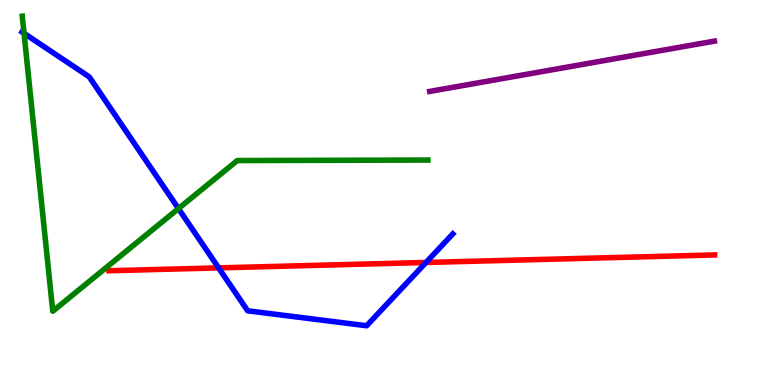[{'lines': ['blue', 'red'], 'intersections': [{'x': 2.82, 'y': 3.04}, {'x': 5.5, 'y': 3.18}]}, {'lines': ['green', 'red'], 'intersections': []}, {'lines': ['purple', 'red'], 'intersections': []}, {'lines': ['blue', 'green'], 'intersections': [{'x': 0.31, 'y': 9.13}, {'x': 2.3, 'y': 4.58}]}, {'lines': ['blue', 'purple'], 'intersections': []}, {'lines': ['green', 'purple'], 'intersections': []}]